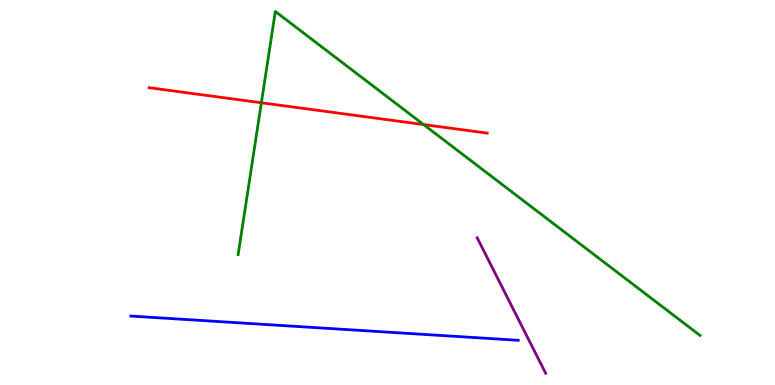[{'lines': ['blue', 'red'], 'intersections': []}, {'lines': ['green', 'red'], 'intersections': [{'x': 3.37, 'y': 7.33}, {'x': 5.47, 'y': 6.76}]}, {'lines': ['purple', 'red'], 'intersections': []}, {'lines': ['blue', 'green'], 'intersections': []}, {'lines': ['blue', 'purple'], 'intersections': []}, {'lines': ['green', 'purple'], 'intersections': []}]